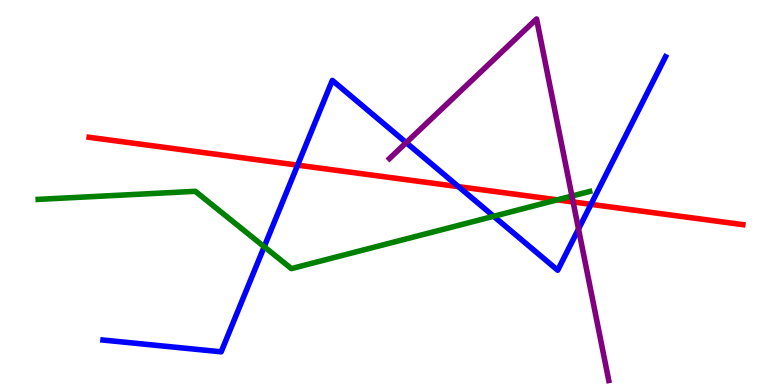[{'lines': ['blue', 'red'], 'intersections': [{'x': 3.84, 'y': 5.71}, {'x': 5.92, 'y': 5.15}, {'x': 7.63, 'y': 4.69}]}, {'lines': ['green', 'red'], 'intersections': [{'x': 7.19, 'y': 4.81}]}, {'lines': ['purple', 'red'], 'intersections': [{'x': 7.4, 'y': 4.75}]}, {'lines': ['blue', 'green'], 'intersections': [{'x': 3.41, 'y': 3.59}, {'x': 6.37, 'y': 4.38}]}, {'lines': ['blue', 'purple'], 'intersections': [{'x': 5.24, 'y': 6.3}, {'x': 7.46, 'y': 4.05}]}, {'lines': ['green', 'purple'], 'intersections': [{'x': 7.38, 'y': 4.91}]}]